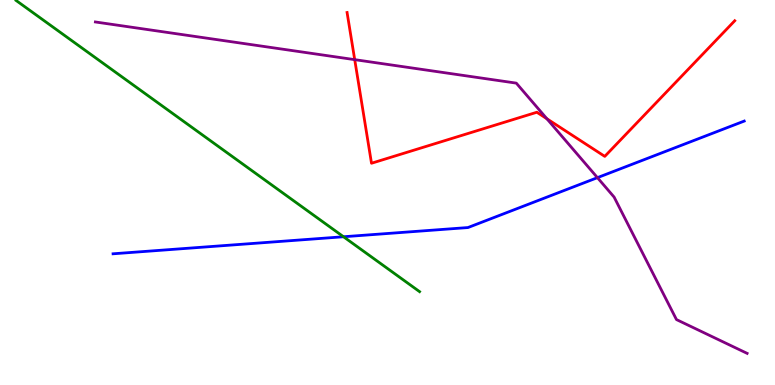[{'lines': ['blue', 'red'], 'intersections': []}, {'lines': ['green', 'red'], 'intersections': []}, {'lines': ['purple', 'red'], 'intersections': [{'x': 4.58, 'y': 8.45}, {'x': 7.06, 'y': 6.92}]}, {'lines': ['blue', 'green'], 'intersections': [{'x': 4.43, 'y': 3.85}]}, {'lines': ['blue', 'purple'], 'intersections': [{'x': 7.71, 'y': 5.39}]}, {'lines': ['green', 'purple'], 'intersections': []}]